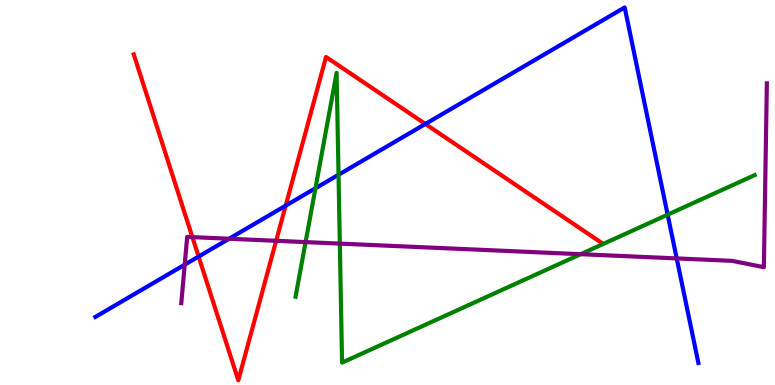[{'lines': ['blue', 'red'], 'intersections': [{'x': 2.56, 'y': 3.34}, {'x': 3.69, 'y': 4.66}, {'x': 5.49, 'y': 6.78}]}, {'lines': ['green', 'red'], 'intersections': []}, {'lines': ['purple', 'red'], 'intersections': [{'x': 2.48, 'y': 3.84}, {'x': 3.56, 'y': 3.75}]}, {'lines': ['blue', 'green'], 'intersections': [{'x': 4.07, 'y': 5.11}, {'x': 4.37, 'y': 5.46}, {'x': 8.61, 'y': 4.42}]}, {'lines': ['blue', 'purple'], 'intersections': [{'x': 2.38, 'y': 3.13}, {'x': 2.96, 'y': 3.8}, {'x': 8.73, 'y': 3.29}]}, {'lines': ['green', 'purple'], 'intersections': [{'x': 3.94, 'y': 3.71}, {'x': 4.38, 'y': 3.67}, {'x': 7.49, 'y': 3.4}]}]